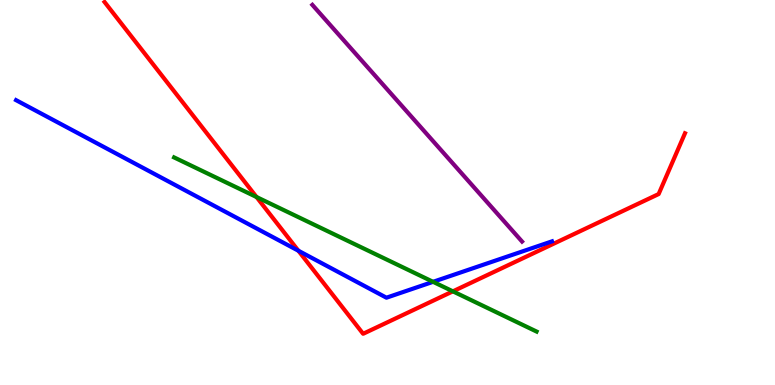[{'lines': ['blue', 'red'], 'intersections': [{'x': 3.85, 'y': 3.49}]}, {'lines': ['green', 'red'], 'intersections': [{'x': 3.31, 'y': 4.88}, {'x': 5.84, 'y': 2.43}]}, {'lines': ['purple', 'red'], 'intersections': []}, {'lines': ['blue', 'green'], 'intersections': [{'x': 5.59, 'y': 2.68}]}, {'lines': ['blue', 'purple'], 'intersections': []}, {'lines': ['green', 'purple'], 'intersections': []}]